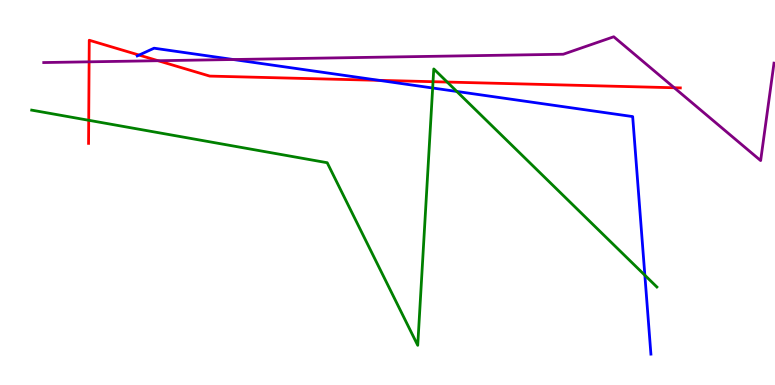[{'lines': ['blue', 'red'], 'intersections': [{'x': 1.79, 'y': 8.57}, {'x': 4.89, 'y': 7.91}]}, {'lines': ['green', 'red'], 'intersections': [{'x': 1.14, 'y': 6.88}, {'x': 5.59, 'y': 7.88}, {'x': 5.77, 'y': 7.87}]}, {'lines': ['purple', 'red'], 'intersections': [{'x': 1.15, 'y': 8.39}, {'x': 2.04, 'y': 8.42}, {'x': 8.7, 'y': 7.72}]}, {'lines': ['blue', 'green'], 'intersections': [{'x': 5.58, 'y': 7.71}, {'x': 5.89, 'y': 7.62}, {'x': 8.32, 'y': 2.85}]}, {'lines': ['blue', 'purple'], 'intersections': [{'x': 3.01, 'y': 8.45}]}, {'lines': ['green', 'purple'], 'intersections': []}]